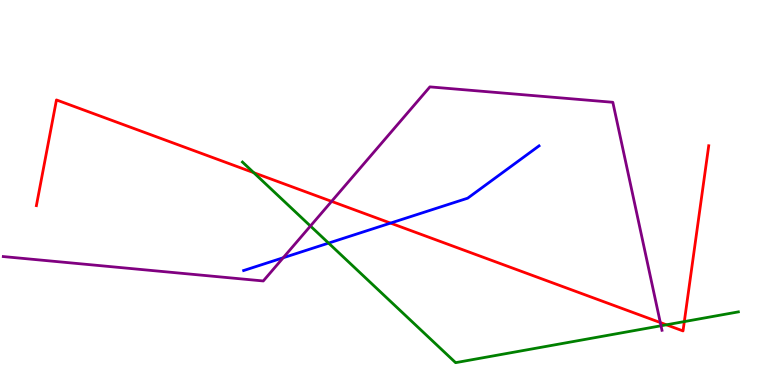[{'lines': ['blue', 'red'], 'intersections': [{'x': 5.04, 'y': 4.21}]}, {'lines': ['green', 'red'], 'intersections': [{'x': 3.27, 'y': 5.52}, {'x': 8.6, 'y': 1.56}, {'x': 8.83, 'y': 1.65}]}, {'lines': ['purple', 'red'], 'intersections': [{'x': 4.28, 'y': 4.77}, {'x': 8.52, 'y': 1.62}]}, {'lines': ['blue', 'green'], 'intersections': [{'x': 4.24, 'y': 3.69}]}, {'lines': ['blue', 'purple'], 'intersections': [{'x': 3.65, 'y': 3.31}]}, {'lines': ['green', 'purple'], 'intersections': [{'x': 4.01, 'y': 4.13}, {'x': 8.53, 'y': 1.54}]}]